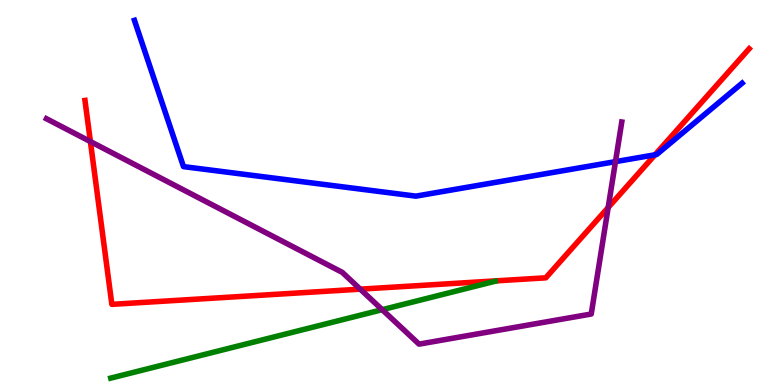[{'lines': ['blue', 'red'], 'intersections': [{'x': 8.45, 'y': 5.98}]}, {'lines': ['green', 'red'], 'intersections': []}, {'lines': ['purple', 'red'], 'intersections': [{'x': 1.17, 'y': 6.32}, {'x': 4.65, 'y': 2.49}, {'x': 7.85, 'y': 4.61}]}, {'lines': ['blue', 'green'], 'intersections': []}, {'lines': ['blue', 'purple'], 'intersections': [{'x': 7.94, 'y': 5.8}]}, {'lines': ['green', 'purple'], 'intersections': [{'x': 4.93, 'y': 1.96}]}]